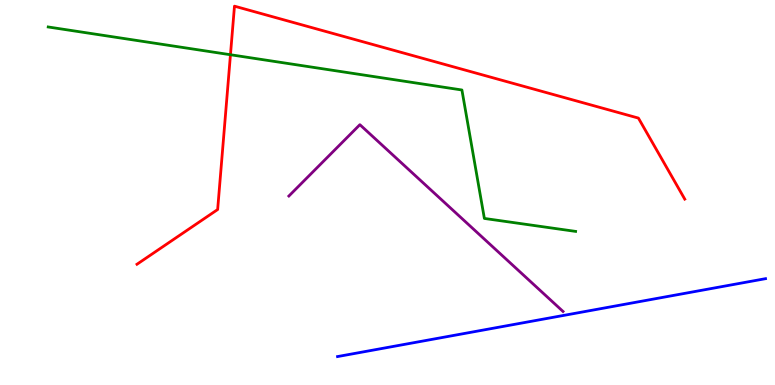[{'lines': ['blue', 'red'], 'intersections': []}, {'lines': ['green', 'red'], 'intersections': [{'x': 2.97, 'y': 8.58}]}, {'lines': ['purple', 'red'], 'intersections': []}, {'lines': ['blue', 'green'], 'intersections': []}, {'lines': ['blue', 'purple'], 'intersections': []}, {'lines': ['green', 'purple'], 'intersections': []}]